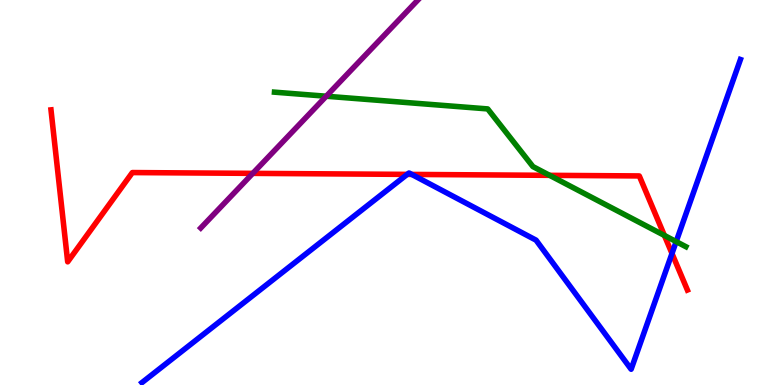[{'lines': ['blue', 'red'], 'intersections': [{'x': 5.25, 'y': 5.47}, {'x': 5.31, 'y': 5.47}, {'x': 8.67, 'y': 3.42}]}, {'lines': ['green', 'red'], 'intersections': [{'x': 7.09, 'y': 5.45}, {'x': 8.57, 'y': 3.89}]}, {'lines': ['purple', 'red'], 'intersections': [{'x': 3.26, 'y': 5.5}]}, {'lines': ['blue', 'green'], 'intersections': [{'x': 8.72, 'y': 3.72}]}, {'lines': ['blue', 'purple'], 'intersections': []}, {'lines': ['green', 'purple'], 'intersections': [{'x': 4.21, 'y': 7.5}]}]